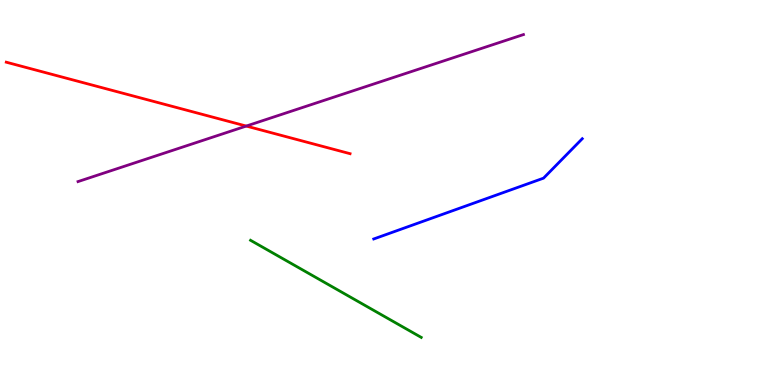[{'lines': ['blue', 'red'], 'intersections': []}, {'lines': ['green', 'red'], 'intersections': []}, {'lines': ['purple', 'red'], 'intersections': [{'x': 3.18, 'y': 6.73}]}, {'lines': ['blue', 'green'], 'intersections': []}, {'lines': ['blue', 'purple'], 'intersections': []}, {'lines': ['green', 'purple'], 'intersections': []}]